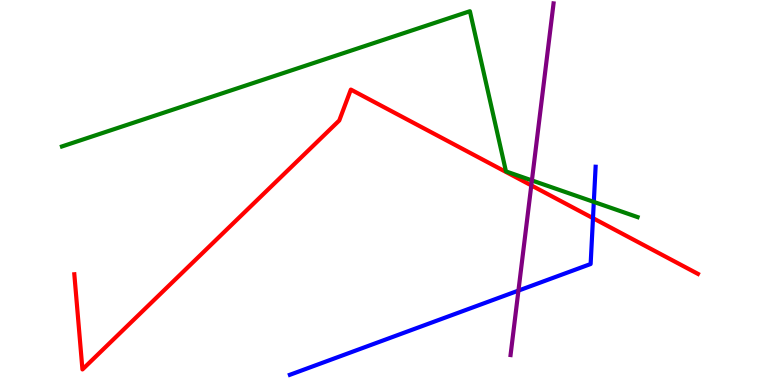[{'lines': ['blue', 'red'], 'intersections': [{'x': 7.65, 'y': 4.33}]}, {'lines': ['green', 'red'], 'intersections': []}, {'lines': ['purple', 'red'], 'intersections': [{'x': 6.86, 'y': 5.18}]}, {'lines': ['blue', 'green'], 'intersections': [{'x': 7.66, 'y': 4.76}]}, {'lines': ['blue', 'purple'], 'intersections': [{'x': 6.69, 'y': 2.45}]}, {'lines': ['green', 'purple'], 'intersections': [{'x': 6.86, 'y': 5.31}]}]